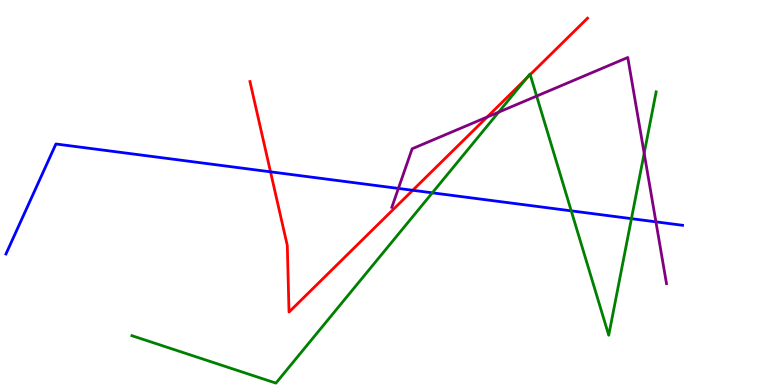[{'lines': ['blue', 'red'], 'intersections': [{'x': 3.49, 'y': 5.54}, {'x': 5.33, 'y': 5.06}]}, {'lines': ['green', 'red'], 'intersections': [{'x': 6.79, 'y': 7.96}, {'x': 6.84, 'y': 8.06}]}, {'lines': ['purple', 'red'], 'intersections': [{'x': 6.29, 'y': 6.96}]}, {'lines': ['blue', 'green'], 'intersections': [{'x': 5.58, 'y': 4.99}, {'x': 7.37, 'y': 4.52}, {'x': 8.15, 'y': 4.32}]}, {'lines': ['blue', 'purple'], 'intersections': [{'x': 5.14, 'y': 5.11}, {'x': 8.46, 'y': 4.24}]}, {'lines': ['green', 'purple'], 'intersections': [{'x': 6.43, 'y': 7.09}, {'x': 6.92, 'y': 7.5}, {'x': 8.31, 'y': 6.02}]}]